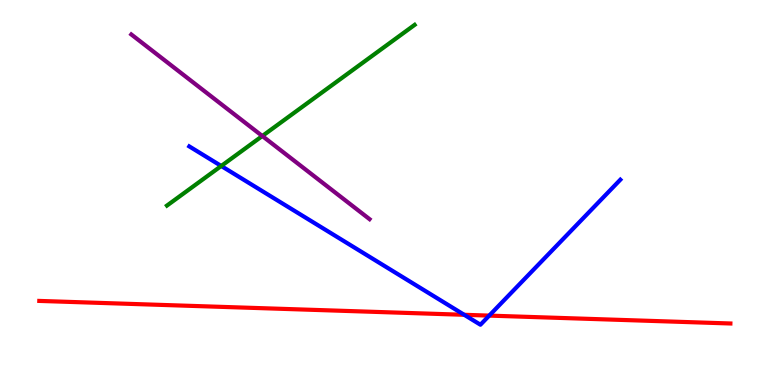[{'lines': ['blue', 'red'], 'intersections': [{'x': 5.99, 'y': 1.82}, {'x': 6.31, 'y': 1.8}]}, {'lines': ['green', 'red'], 'intersections': []}, {'lines': ['purple', 'red'], 'intersections': []}, {'lines': ['blue', 'green'], 'intersections': [{'x': 2.85, 'y': 5.69}]}, {'lines': ['blue', 'purple'], 'intersections': []}, {'lines': ['green', 'purple'], 'intersections': [{'x': 3.38, 'y': 6.47}]}]